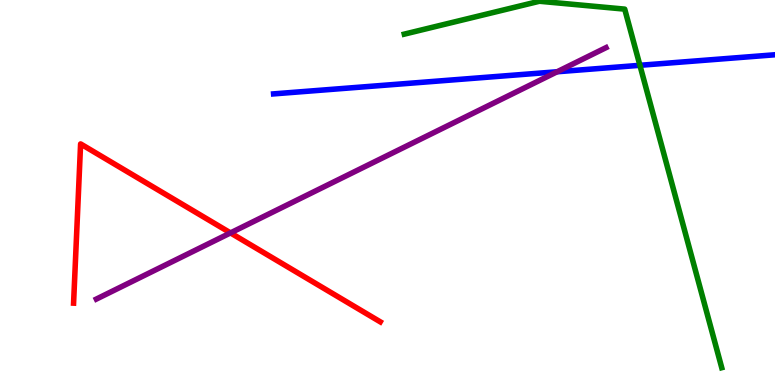[{'lines': ['blue', 'red'], 'intersections': []}, {'lines': ['green', 'red'], 'intersections': []}, {'lines': ['purple', 'red'], 'intersections': [{'x': 2.97, 'y': 3.95}]}, {'lines': ['blue', 'green'], 'intersections': [{'x': 8.26, 'y': 8.3}]}, {'lines': ['blue', 'purple'], 'intersections': [{'x': 7.19, 'y': 8.14}]}, {'lines': ['green', 'purple'], 'intersections': []}]